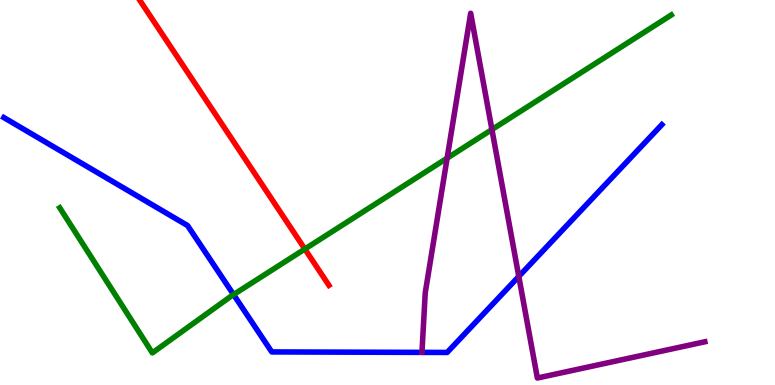[{'lines': ['blue', 'red'], 'intersections': []}, {'lines': ['green', 'red'], 'intersections': [{'x': 3.93, 'y': 3.53}]}, {'lines': ['purple', 'red'], 'intersections': []}, {'lines': ['blue', 'green'], 'intersections': [{'x': 3.01, 'y': 2.35}]}, {'lines': ['blue', 'purple'], 'intersections': [{'x': 6.69, 'y': 2.82}]}, {'lines': ['green', 'purple'], 'intersections': [{'x': 5.77, 'y': 5.89}, {'x': 6.35, 'y': 6.64}]}]